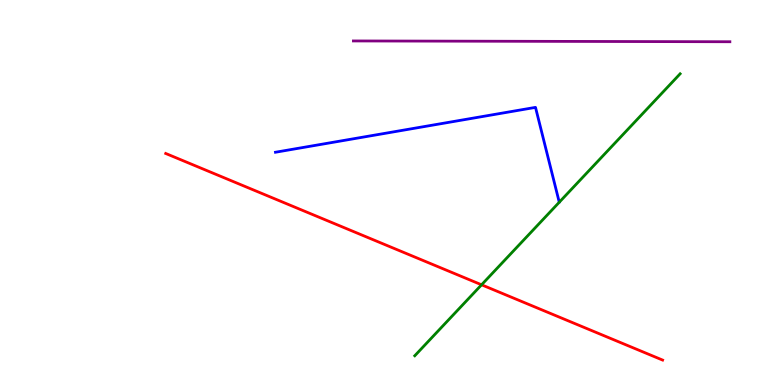[{'lines': ['blue', 'red'], 'intersections': []}, {'lines': ['green', 'red'], 'intersections': [{'x': 6.21, 'y': 2.6}]}, {'lines': ['purple', 'red'], 'intersections': []}, {'lines': ['blue', 'green'], 'intersections': []}, {'lines': ['blue', 'purple'], 'intersections': []}, {'lines': ['green', 'purple'], 'intersections': []}]